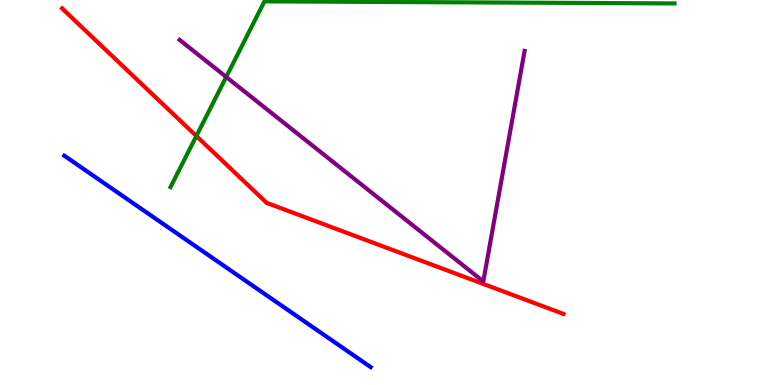[{'lines': ['blue', 'red'], 'intersections': []}, {'lines': ['green', 'red'], 'intersections': [{'x': 2.53, 'y': 6.47}]}, {'lines': ['purple', 'red'], 'intersections': []}, {'lines': ['blue', 'green'], 'intersections': []}, {'lines': ['blue', 'purple'], 'intersections': []}, {'lines': ['green', 'purple'], 'intersections': [{'x': 2.92, 'y': 8.0}]}]